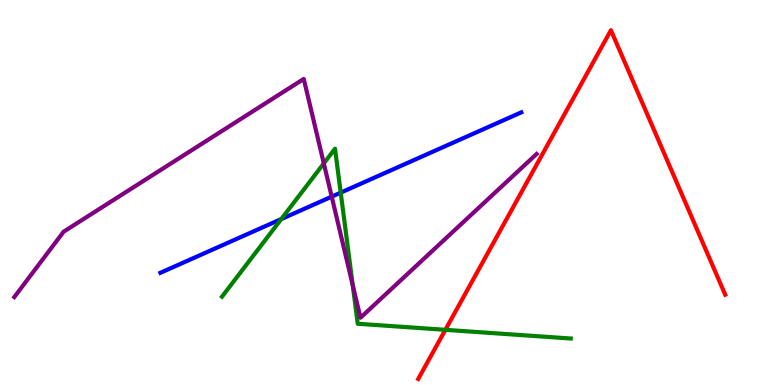[{'lines': ['blue', 'red'], 'intersections': []}, {'lines': ['green', 'red'], 'intersections': [{'x': 5.75, 'y': 1.43}]}, {'lines': ['purple', 'red'], 'intersections': []}, {'lines': ['blue', 'green'], 'intersections': [{'x': 3.63, 'y': 4.31}, {'x': 4.4, 'y': 5.0}]}, {'lines': ['blue', 'purple'], 'intersections': [{'x': 4.28, 'y': 4.89}]}, {'lines': ['green', 'purple'], 'intersections': [{'x': 4.18, 'y': 5.76}, {'x': 4.55, 'y': 2.59}]}]